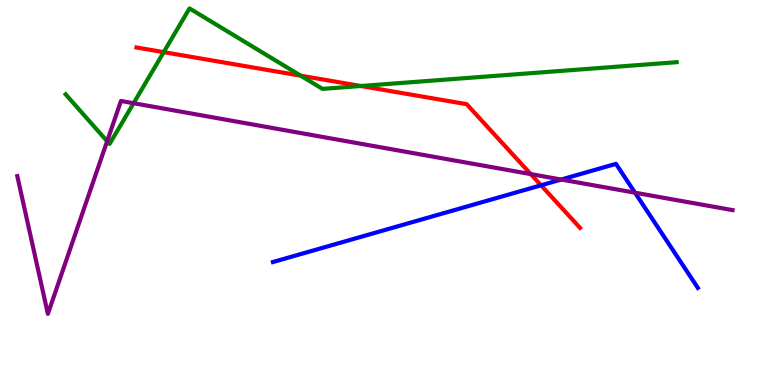[{'lines': ['blue', 'red'], 'intersections': [{'x': 6.98, 'y': 5.19}]}, {'lines': ['green', 'red'], 'intersections': [{'x': 2.11, 'y': 8.65}, {'x': 3.88, 'y': 8.03}, {'x': 4.66, 'y': 7.77}]}, {'lines': ['purple', 'red'], 'intersections': [{'x': 6.85, 'y': 5.48}]}, {'lines': ['blue', 'green'], 'intersections': []}, {'lines': ['blue', 'purple'], 'intersections': [{'x': 7.24, 'y': 5.34}, {'x': 8.19, 'y': 4.99}]}, {'lines': ['green', 'purple'], 'intersections': [{'x': 1.38, 'y': 6.33}, {'x': 1.72, 'y': 7.32}]}]